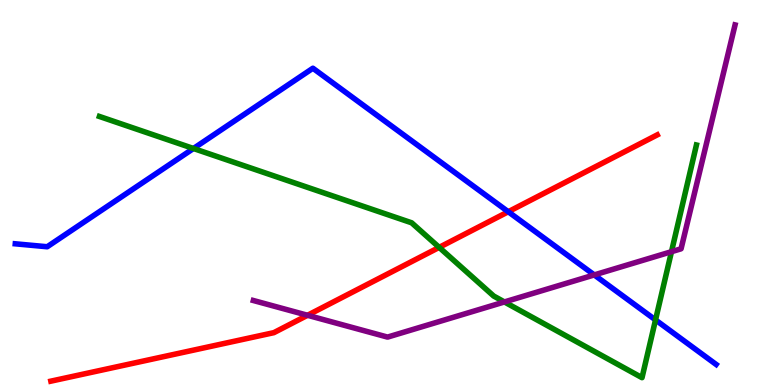[{'lines': ['blue', 'red'], 'intersections': [{'x': 6.56, 'y': 4.5}]}, {'lines': ['green', 'red'], 'intersections': [{'x': 5.67, 'y': 3.57}]}, {'lines': ['purple', 'red'], 'intersections': [{'x': 3.97, 'y': 1.81}]}, {'lines': ['blue', 'green'], 'intersections': [{'x': 2.5, 'y': 6.14}, {'x': 8.46, 'y': 1.69}]}, {'lines': ['blue', 'purple'], 'intersections': [{'x': 7.67, 'y': 2.86}]}, {'lines': ['green', 'purple'], 'intersections': [{'x': 6.51, 'y': 2.16}, {'x': 8.66, 'y': 3.46}]}]